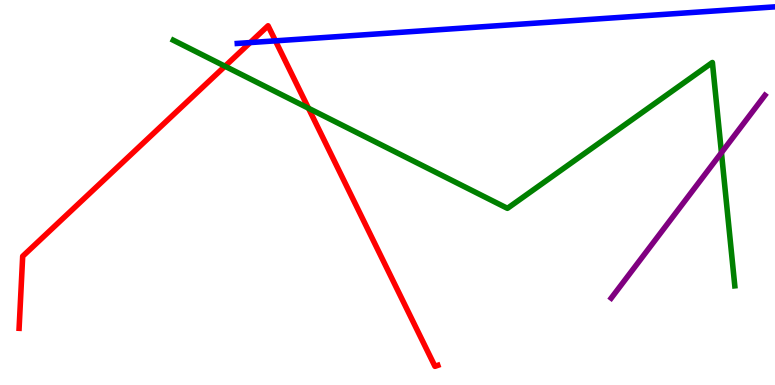[{'lines': ['blue', 'red'], 'intersections': [{'x': 3.23, 'y': 8.89}, {'x': 3.55, 'y': 8.94}]}, {'lines': ['green', 'red'], 'intersections': [{'x': 2.9, 'y': 8.28}, {'x': 3.98, 'y': 7.19}]}, {'lines': ['purple', 'red'], 'intersections': []}, {'lines': ['blue', 'green'], 'intersections': []}, {'lines': ['blue', 'purple'], 'intersections': []}, {'lines': ['green', 'purple'], 'intersections': [{'x': 9.31, 'y': 6.03}]}]